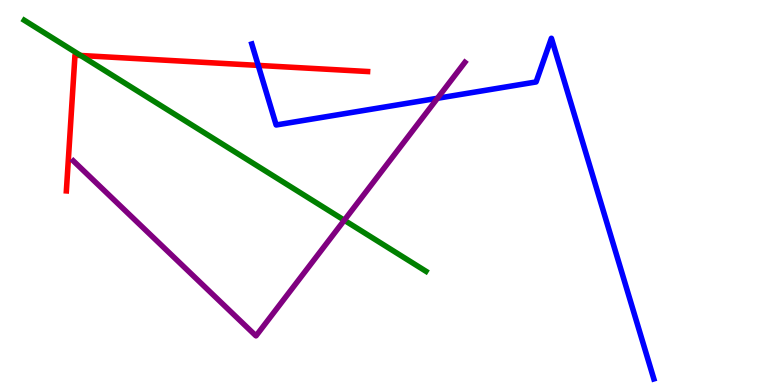[{'lines': ['blue', 'red'], 'intersections': [{'x': 3.33, 'y': 8.3}]}, {'lines': ['green', 'red'], 'intersections': [{'x': 1.04, 'y': 8.56}]}, {'lines': ['purple', 'red'], 'intersections': []}, {'lines': ['blue', 'green'], 'intersections': []}, {'lines': ['blue', 'purple'], 'intersections': [{'x': 5.64, 'y': 7.45}]}, {'lines': ['green', 'purple'], 'intersections': [{'x': 4.44, 'y': 4.28}]}]